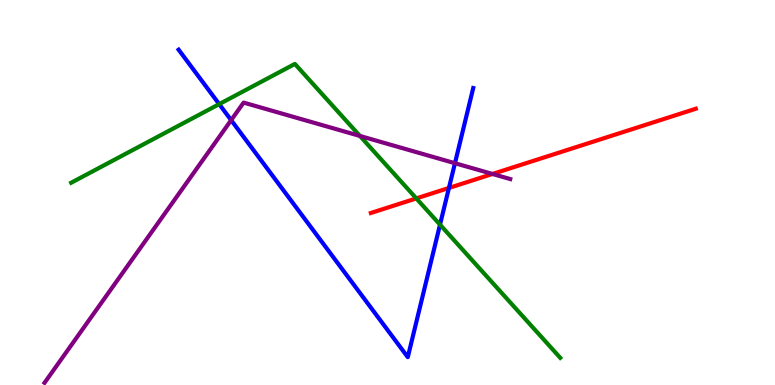[{'lines': ['blue', 'red'], 'intersections': [{'x': 5.79, 'y': 5.12}]}, {'lines': ['green', 'red'], 'intersections': [{'x': 5.37, 'y': 4.85}]}, {'lines': ['purple', 'red'], 'intersections': [{'x': 6.35, 'y': 5.48}]}, {'lines': ['blue', 'green'], 'intersections': [{'x': 2.83, 'y': 7.3}, {'x': 5.68, 'y': 4.16}]}, {'lines': ['blue', 'purple'], 'intersections': [{'x': 2.98, 'y': 6.88}, {'x': 5.87, 'y': 5.76}]}, {'lines': ['green', 'purple'], 'intersections': [{'x': 4.64, 'y': 6.47}]}]